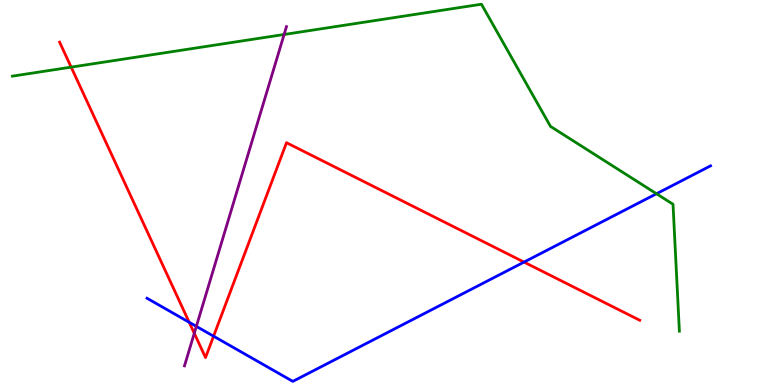[{'lines': ['blue', 'red'], 'intersections': [{'x': 2.44, 'y': 1.63}, {'x': 2.76, 'y': 1.27}, {'x': 6.76, 'y': 3.19}]}, {'lines': ['green', 'red'], 'intersections': [{'x': 0.918, 'y': 8.26}]}, {'lines': ['purple', 'red'], 'intersections': [{'x': 2.51, 'y': 1.34}]}, {'lines': ['blue', 'green'], 'intersections': [{'x': 8.47, 'y': 4.97}]}, {'lines': ['blue', 'purple'], 'intersections': [{'x': 2.53, 'y': 1.52}]}, {'lines': ['green', 'purple'], 'intersections': [{'x': 3.67, 'y': 9.1}]}]